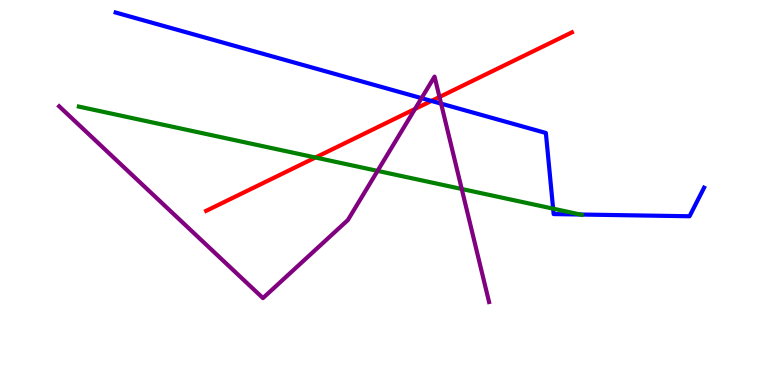[{'lines': ['blue', 'red'], 'intersections': [{'x': 5.57, 'y': 7.38}]}, {'lines': ['green', 'red'], 'intersections': [{'x': 4.07, 'y': 5.91}]}, {'lines': ['purple', 'red'], 'intersections': [{'x': 5.36, 'y': 7.17}, {'x': 5.67, 'y': 7.48}]}, {'lines': ['blue', 'green'], 'intersections': [{'x': 7.14, 'y': 4.58}, {'x': 7.49, 'y': 4.43}]}, {'lines': ['blue', 'purple'], 'intersections': [{'x': 5.44, 'y': 7.45}, {'x': 5.69, 'y': 7.31}]}, {'lines': ['green', 'purple'], 'intersections': [{'x': 4.87, 'y': 5.56}, {'x': 5.96, 'y': 5.09}]}]